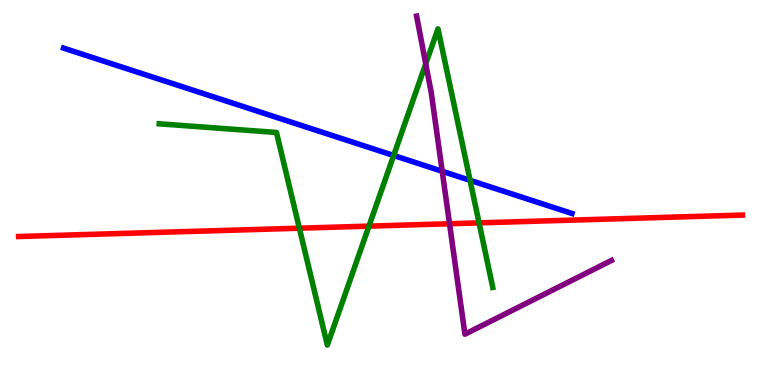[{'lines': ['blue', 'red'], 'intersections': []}, {'lines': ['green', 'red'], 'intersections': [{'x': 3.86, 'y': 4.07}, {'x': 4.76, 'y': 4.13}, {'x': 6.18, 'y': 4.21}]}, {'lines': ['purple', 'red'], 'intersections': [{'x': 5.8, 'y': 4.19}]}, {'lines': ['blue', 'green'], 'intersections': [{'x': 5.08, 'y': 5.96}, {'x': 6.07, 'y': 5.32}]}, {'lines': ['blue', 'purple'], 'intersections': [{'x': 5.71, 'y': 5.55}]}, {'lines': ['green', 'purple'], 'intersections': [{'x': 5.49, 'y': 8.34}]}]